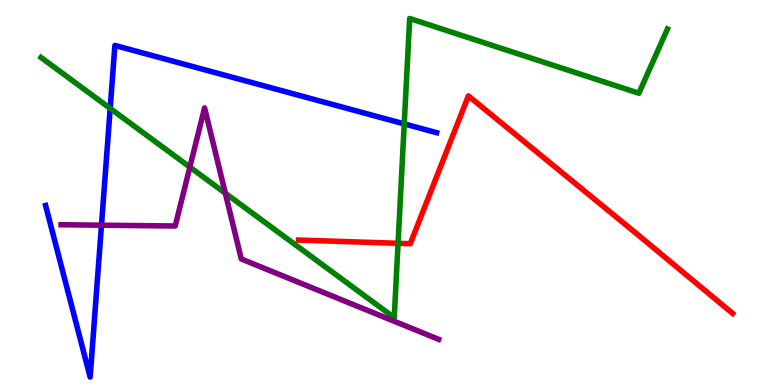[{'lines': ['blue', 'red'], 'intersections': []}, {'lines': ['green', 'red'], 'intersections': [{'x': 5.14, 'y': 3.68}]}, {'lines': ['purple', 'red'], 'intersections': []}, {'lines': ['blue', 'green'], 'intersections': [{'x': 1.42, 'y': 7.18}, {'x': 5.22, 'y': 6.78}]}, {'lines': ['blue', 'purple'], 'intersections': [{'x': 1.31, 'y': 4.15}]}, {'lines': ['green', 'purple'], 'intersections': [{'x': 2.45, 'y': 5.66}, {'x': 2.91, 'y': 4.98}]}]